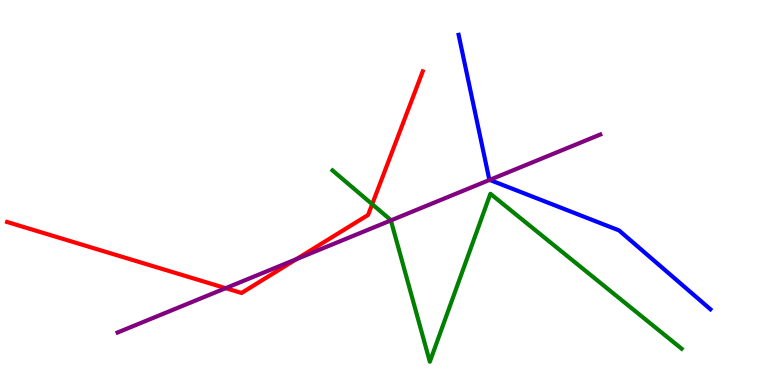[{'lines': ['blue', 'red'], 'intersections': []}, {'lines': ['green', 'red'], 'intersections': [{'x': 4.8, 'y': 4.7}]}, {'lines': ['purple', 'red'], 'intersections': [{'x': 2.91, 'y': 2.52}, {'x': 3.82, 'y': 3.27}]}, {'lines': ['blue', 'green'], 'intersections': []}, {'lines': ['blue', 'purple'], 'intersections': [{'x': 6.32, 'y': 5.33}]}, {'lines': ['green', 'purple'], 'intersections': [{'x': 5.04, 'y': 4.27}]}]